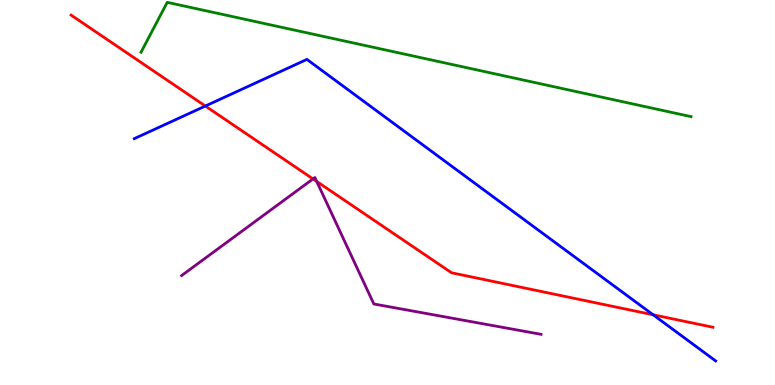[{'lines': ['blue', 'red'], 'intersections': [{'x': 2.65, 'y': 7.25}, {'x': 8.43, 'y': 1.82}]}, {'lines': ['green', 'red'], 'intersections': []}, {'lines': ['purple', 'red'], 'intersections': [{'x': 4.04, 'y': 5.35}, {'x': 4.09, 'y': 5.29}]}, {'lines': ['blue', 'green'], 'intersections': []}, {'lines': ['blue', 'purple'], 'intersections': []}, {'lines': ['green', 'purple'], 'intersections': []}]